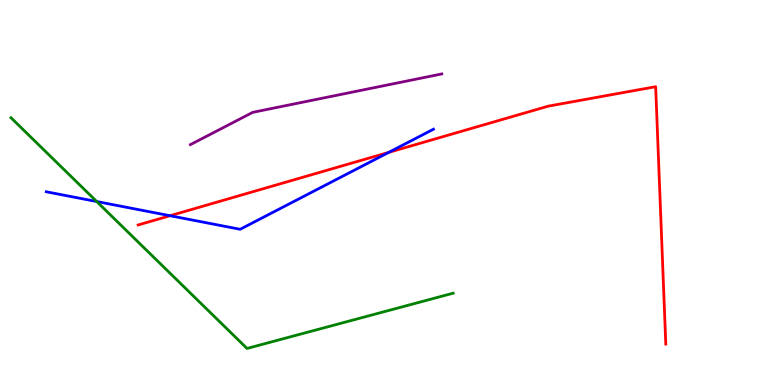[{'lines': ['blue', 'red'], 'intersections': [{'x': 2.19, 'y': 4.4}, {'x': 5.02, 'y': 6.04}]}, {'lines': ['green', 'red'], 'intersections': []}, {'lines': ['purple', 'red'], 'intersections': []}, {'lines': ['blue', 'green'], 'intersections': [{'x': 1.25, 'y': 4.77}]}, {'lines': ['blue', 'purple'], 'intersections': []}, {'lines': ['green', 'purple'], 'intersections': []}]